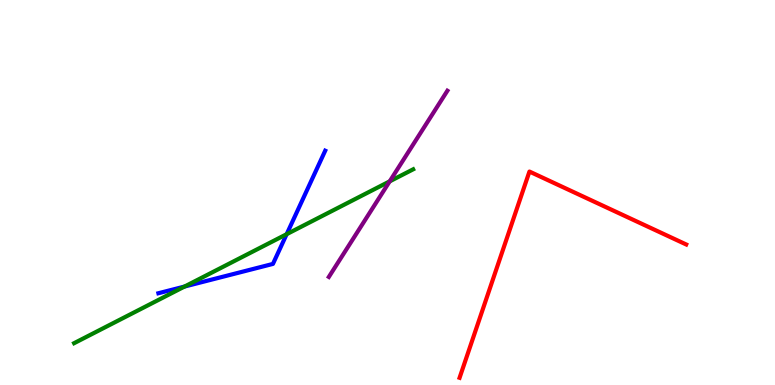[{'lines': ['blue', 'red'], 'intersections': []}, {'lines': ['green', 'red'], 'intersections': []}, {'lines': ['purple', 'red'], 'intersections': []}, {'lines': ['blue', 'green'], 'intersections': [{'x': 2.38, 'y': 2.56}, {'x': 3.7, 'y': 3.92}]}, {'lines': ['blue', 'purple'], 'intersections': []}, {'lines': ['green', 'purple'], 'intersections': [{'x': 5.03, 'y': 5.29}]}]